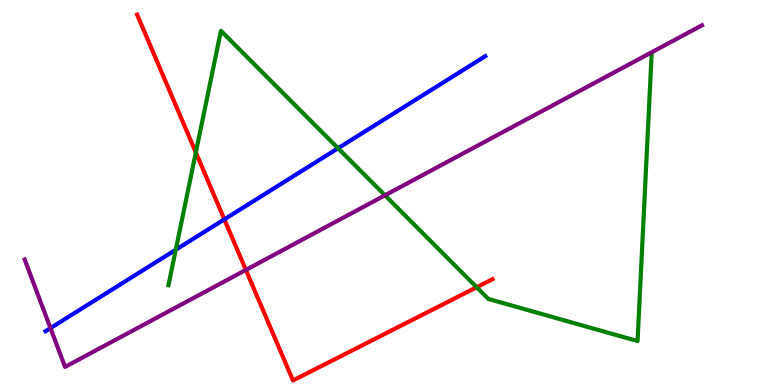[{'lines': ['blue', 'red'], 'intersections': [{'x': 2.89, 'y': 4.3}]}, {'lines': ['green', 'red'], 'intersections': [{'x': 2.53, 'y': 6.04}, {'x': 6.15, 'y': 2.54}]}, {'lines': ['purple', 'red'], 'intersections': [{'x': 3.17, 'y': 2.99}]}, {'lines': ['blue', 'green'], 'intersections': [{'x': 2.27, 'y': 3.51}, {'x': 4.36, 'y': 6.15}]}, {'lines': ['blue', 'purple'], 'intersections': [{'x': 0.651, 'y': 1.48}]}, {'lines': ['green', 'purple'], 'intersections': [{'x': 4.97, 'y': 4.93}]}]